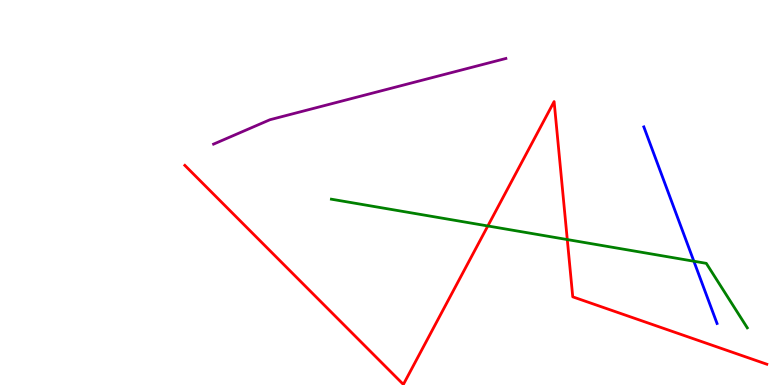[{'lines': ['blue', 'red'], 'intersections': []}, {'lines': ['green', 'red'], 'intersections': [{'x': 6.29, 'y': 4.13}, {'x': 7.32, 'y': 3.78}]}, {'lines': ['purple', 'red'], 'intersections': []}, {'lines': ['blue', 'green'], 'intersections': [{'x': 8.95, 'y': 3.21}]}, {'lines': ['blue', 'purple'], 'intersections': []}, {'lines': ['green', 'purple'], 'intersections': []}]